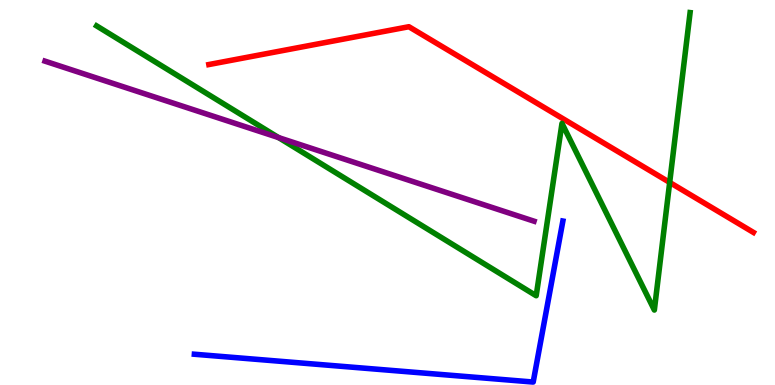[{'lines': ['blue', 'red'], 'intersections': []}, {'lines': ['green', 'red'], 'intersections': [{'x': 8.64, 'y': 5.26}]}, {'lines': ['purple', 'red'], 'intersections': []}, {'lines': ['blue', 'green'], 'intersections': []}, {'lines': ['blue', 'purple'], 'intersections': []}, {'lines': ['green', 'purple'], 'intersections': [{'x': 3.59, 'y': 6.43}]}]